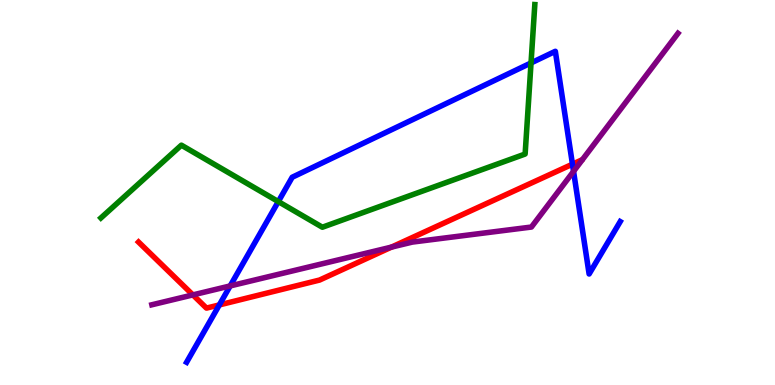[{'lines': ['blue', 'red'], 'intersections': [{'x': 2.83, 'y': 2.08}, {'x': 7.39, 'y': 5.74}]}, {'lines': ['green', 'red'], 'intersections': []}, {'lines': ['purple', 'red'], 'intersections': [{'x': 2.49, 'y': 2.34}, {'x': 5.05, 'y': 3.58}]}, {'lines': ['blue', 'green'], 'intersections': [{'x': 3.59, 'y': 4.76}, {'x': 6.85, 'y': 8.37}]}, {'lines': ['blue', 'purple'], 'intersections': [{'x': 2.97, 'y': 2.57}, {'x': 7.4, 'y': 5.55}]}, {'lines': ['green', 'purple'], 'intersections': []}]